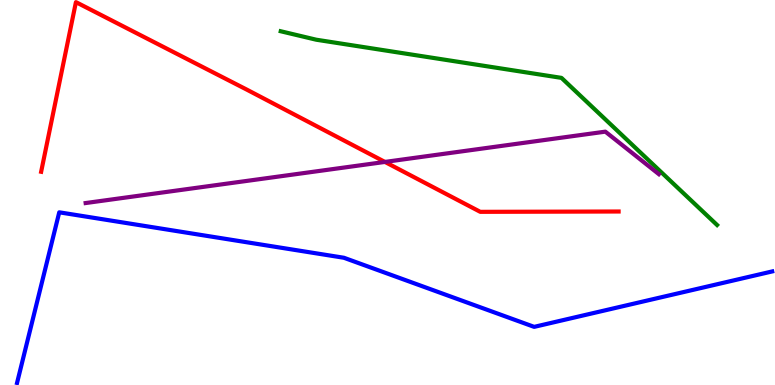[{'lines': ['blue', 'red'], 'intersections': []}, {'lines': ['green', 'red'], 'intersections': []}, {'lines': ['purple', 'red'], 'intersections': [{'x': 4.97, 'y': 5.79}]}, {'lines': ['blue', 'green'], 'intersections': []}, {'lines': ['blue', 'purple'], 'intersections': []}, {'lines': ['green', 'purple'], 'intersections': []}]